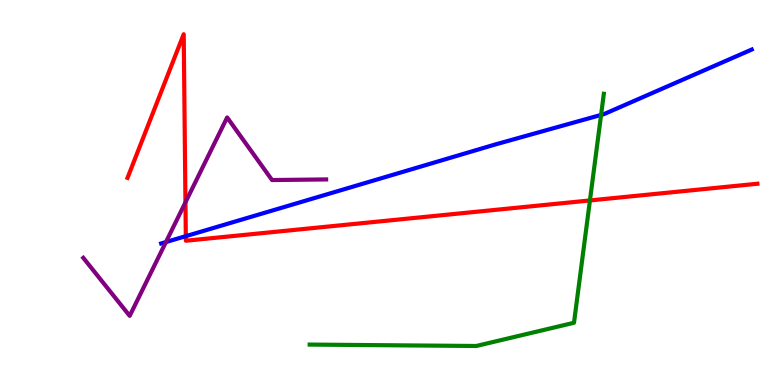[{'lines': ['blue', 'red'], 'intersections': [{'x': 2.4, 'y': 3.87}]}, {'lines': ['green', 'red'], 'intersections': [{'x': 7.61, 'y': 4.79}]}, {'lines': ['purple', 'red'], 'intersections': [{'x': 2.39, 'y': 4.74}]}, {'lines': ['blue', 'green'], 'intersections': [{'x': 7.76, 'y': 7.02}]}, {'lines': ['blue', 'purple'], 'intersections': [{'x': 2.14, 'y': 3.71}]}, {'lines': ['green', 'purple'], 'intersections': []}]